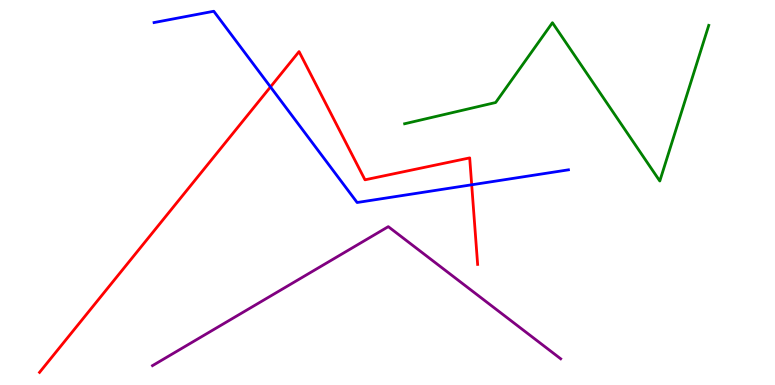[{'lines': ['blue', 'red'], 'intersections': [{'x': 3.49, 'y': 7.74}, {'x': 6.09, 'y': 5.2}]}, {'lines': ['green', 'red'], 'intersections': []}, {'lines': ['purple', 'red'], 'intersections': []}, {'lines': ['blue', 'green'], 'intersections': []}, {'lines': ['blue', 'purple'], 'intersections': []}, {'lines': ['green', 'purple'], 'intersections': []}]